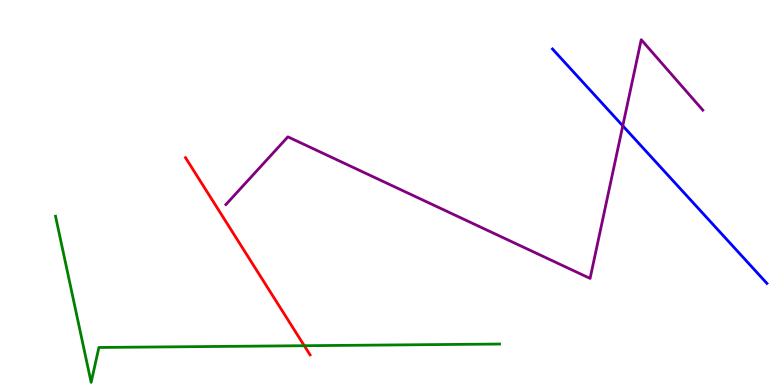[{'lines': ['blue', 'red'], 'intersections': []}, {'lines': ['green', 'red'], 'intersections': [{'x': 3.93, 'y': 1.02}]}, {'lines': ['purple', 'red'], 'intersections': []}, {'lines': ['blue', 'green'], 'intersections': []}, {'lines': ['blue', 'purple'], 'intersections': [{'x': 8.04, 'y': 6.73}]}, {'lines': ['green', 'purple'], 'intersections': []}]